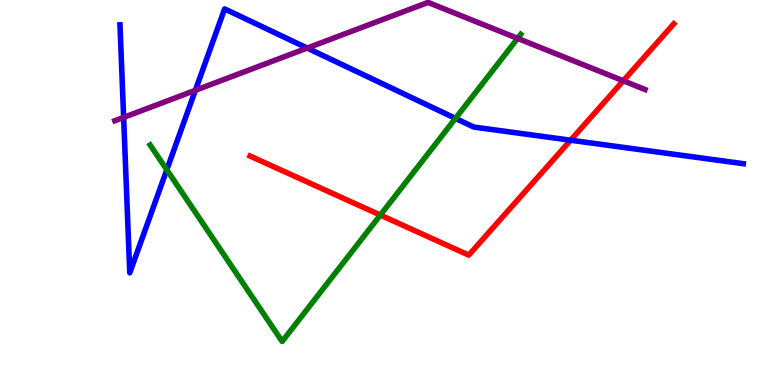[{'lines': ['blue', 'red'], 'intersections': [{'x': 7.36, 'y': 6.36}]}, {'lines': ['green', 'red'], 'intersections': [{'x': 4.91, 'y': 4.41}]}, {'lines': ['purple', 'red'], 'intersections': [{'x': 8.04, 'y': 7.9}]}, {'lines': ['blue', 'green'], 'intersections': [{'x': 2.15, 'y': 5.59}, {'x': 5.88, 'y': 6.93}]}, {'lines': ['blue', 'purple'], 'intersections': [{'x': 1.6, 'y': 6.95}, {'x': 2.52, 'y': 7.65}, {'x': 3.96, 'y': 8.75}]}, {'lines': ['green', 'purple'], 'intersections': [{'x': 6.68, 'y': 9.0}]}]